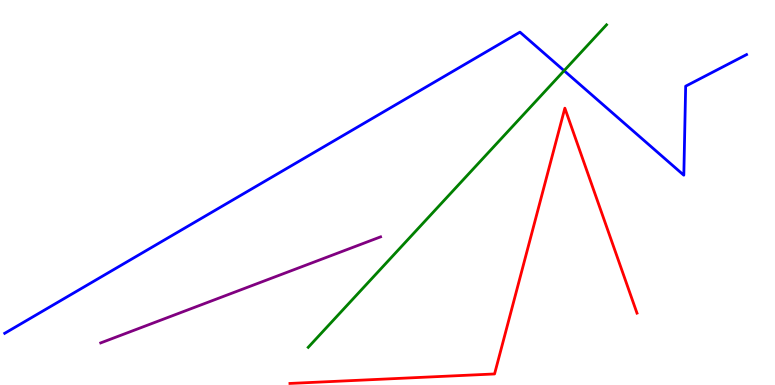[{'lines': ['blue', 'red'], 'intersections': []}, {'lines': ['green', 'red'], 'intersections': []}, {'lines': ['purple', 'red'], 'intersections': []}, {'lines': ['blue', 'green'], 'intersections': [{'x': 7.28, 'y': 8.16}]}, {'lines': ['blue', 'purple'], 'intersections': []}, {'lines': ['green', 'purple'], 'intersections': []}]